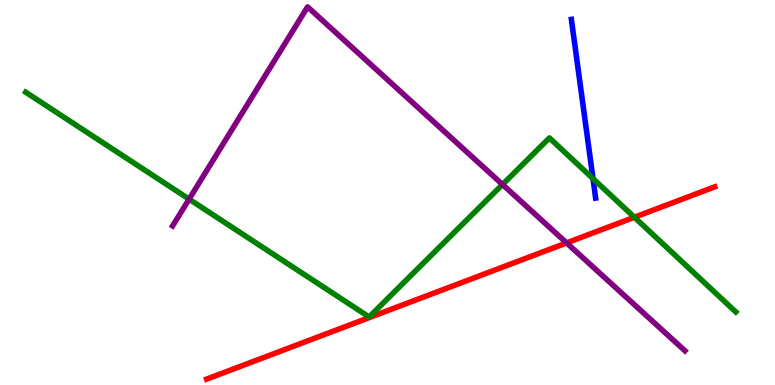[{'lines': ['blue', 'red'], 'intersections': []}, {'lines': ['green', 'red'], 'intersections': [{'x': 8.19, 'y': 4.36}]}, {'lines': ['purple', 'red'], 'intersections': [{'x': 7.31, 'y': 3.69}]}, {'lines': ['blue', 'green'], 'intersections': [{'x': 7.65, 'y': 5.36}]}, {'lines': ['blue', 'purple'], 'intersections': []}, {'lines': ['green', 'purple'], 'intersections': [{'x': 2.44, 'y': 4.83}, {'x': 6.48, 'y': 5.21}]}]